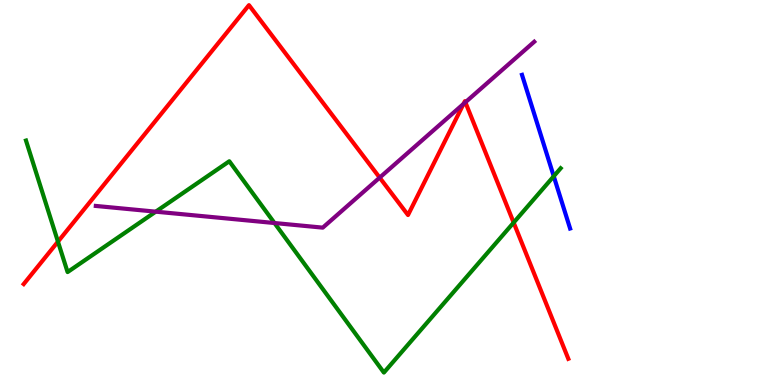[{'lines': ['blue', 'red'], 'intersections': []}, {'lines': ['green', 'red'], 'intersections': [{'x': 0.748, 'y': 3.72}, {'x': 6.63, 'y': 4.22}]}, {'lines': ['purple', 'red'], 'intersections': [{'x': 4.9, 'y': 5.39}, {'x': 5.98, 'y': 7.3}, {'x': 6.0, 'y': 7.34}]}, {'lines': ['blue', 'green'], 'intersections': [{'x': 7.15, 'y': 5.42}]}, {'lines': ['blue', 'purple'], 'intersections': []}, {'lines': ['green', 'purple'], 'intersections': [{'x': 2.01, 'y': 4.5}, {'x': 3.54, 'y': 4.21}]}]